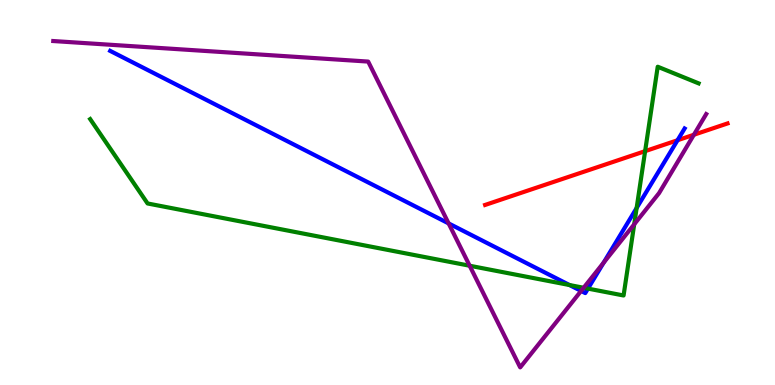[{'lines': ['blue', 'red'], 'intersections': [{'x': 8.74, 'y': 6.36}]}, {'lines': ['green', 'red'], 'intersections': [{'x': 8.32, 'y': 6.07}]}, {'lines': ['purple', 'red'], 'intersections': [{'x': 8.95, 'y': 6.5}]}, {'lines': ['blue', 'green'], 'intersections': [{'x': 7.35, 'y': 2.6}, {'x': 7.59, 'y': 2.5}, {'x': 8.21, 'y': 4.6}]}, {'lines': ['blue', 'purple'], 'intersections': [{'x': 5.79, 'y': 4.2}, {'x': 7.5, 'y': 2.44}, {'x': 7.79, 'y': 3.18}]}, {'lines': ['green', 'purple'], 'intersections': [{'x': 6.06, 'y': 3.1}, {'x': 7.53, 'y': 2.53}, {'x': 8.18, 'y': 4.17}]}]